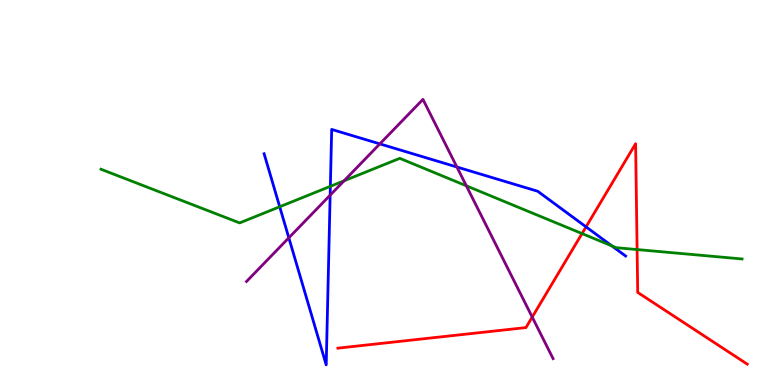[{'lines': ['blue', 'red'], 'intersections': [{'x': 7.56, 'y': 4.11}]}, {'lines': ['green', 'red'], 'intersections': [{'x': 7.51, 'y': 3.93}, {'x': 8.22, 'y': 3.52}]}, {'lines': ['purple', 'red'], 'intersections': [{'x': 6.87, 'y': 1.76}]}, {'lines': ['blue', 'green'], 'intersections': [{'x': 3.61, 'y': 4.63}, {'x': 4.26, 'y': 5.16}, {'x': 7.9, 'y': 3.61}]}, {'lines': ['blue', 'purple'], 'intersections': [{'x': 3.73, 'y': 3.82}, {'x': 4.26, 'y': 4.93}, {'x': 4.9, 'y': 6.26}, {'x': 5.9, 'y': 5.66}]}, {'lines': ['green', 'purple'], 'intersections': [{'x': 4.44, 'y': 5.3}, {'x': 6.02, 'y': 5.17}]}]